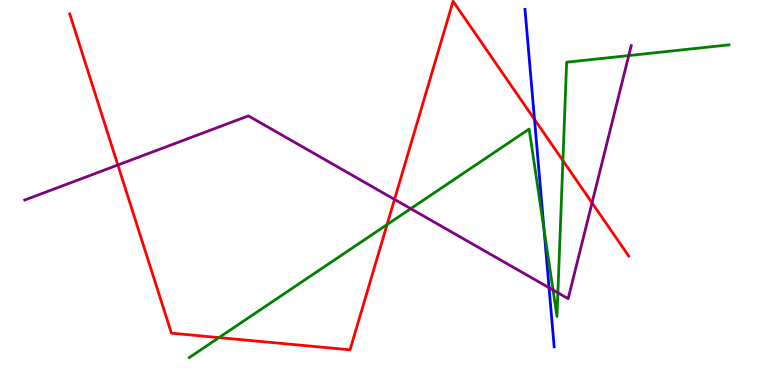[{'lines': ['blue', 'red'], 'intersections': [{'x': 6.9, 'y': 6.9}]}, {'lines': ['green', 'red'], 'intersections': [{'x': 2.83, 'y': 1.23}, {'x': 4.99, 'y': 4.17}, {'x': 7.26, 'y': 5.83}]}, {'lines': ['purple', 'red'], 'intersections': [{'x': 1.52, 'y': 5.71}, {'x': 5.09, 'y': 4.82}, {'x': 7.64, 'y': 4.73}]}, {'lines': ['blue', 'green'], 'intersections': [{'x': 7.02, 'y': 4.05}]}, {'lines': ['blue', 'purple'], 'intersections': [{'x': 7.08, 'y': 2.53}]}, {'lines': ['green', 'purple'], 'intersections': [{'x': 5.3, 'y': 4.58}, {'x': 7.14, 'y': 2.47}, {'x': 7.2, 'y': 2.4}, {'x': 8.11, 'y': 8.56}]}]